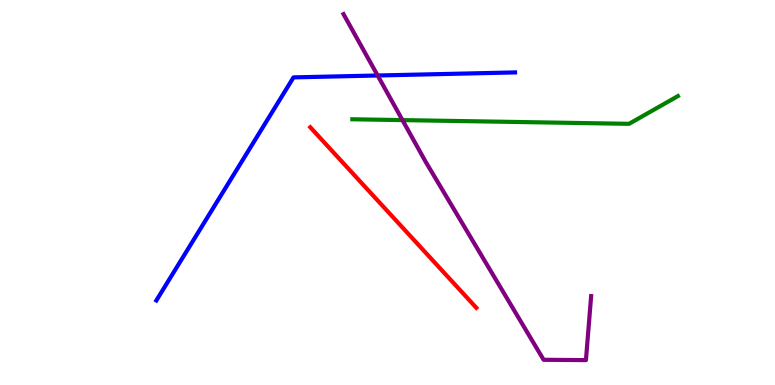[{'lines': ['blue', 'red'], 'intersections': []}, {'lines': ['green', 'red'], 'intersections': []}, {'lines': ['purple', 'red'], 'intersections': []}, {'lines': ['blue', 'green'], 'intersections': []}, {'lines': ['blue', 'purple'], 'intersections': [{'x': 4.87, 'y': 8.04}]}, {'lines': ['green', 'purple'], 'intersections': [{'x': 5.19, 'y': 6.88}]}]